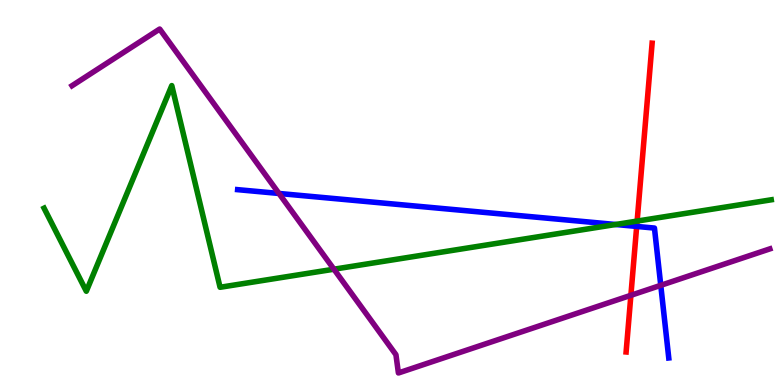[{'lines': ['blue', 'red'], 'intersections': [{'x': 8.22, 'y': 4.12}]}, {'lines': ['green', 'red'], 'intersections': [{'x': 8.22, 'y': 4.26}]}, {'lines': ['purple', 'red'], 'intersections': [{'x': 8.14, 'y': 2.33}]}, {'lines': ['blue', 'green'], 'intersections': [{'x': 7.94, 'y': 4.17}]}, {'lines': ['blue', 'purple'], 'intersections': [{'x': 3.6, 'y': 4.97}, {'x': 8.53, 'y': 2.59}]}, {'lines': ['green', 'purple'], 'intersections': [{'x': 4.31, 'y': 3.01}]}]